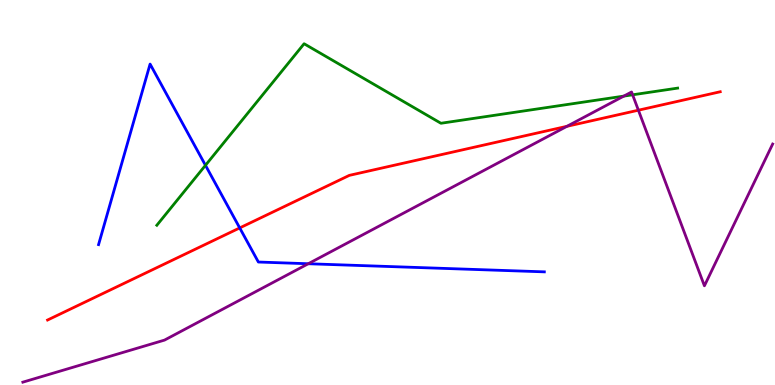[{'lines': ['blue', 'red'], 'intersections': [{'x': 3.09, 'y': 4.08}]}, {'lines': ['green', 'red'], 'intersections': []}, {'lines': ['purple', 'red'], 'intersections': [{'x': 7.32, 'y': 6.72}, {'x': 8.24, 'y': 7.14}]}, {'lines': ['blue', 'green'], 'intersections': [{'x': 2.65, 'y': 5.71}]}, {'lines': ['blue', 'purple'], 'intersections': [{'x': 3.98, 'y': 3.15}]}, {'lines': ['green', 'purple'], 'intersections': [{'x': 8.05, 'y': 7.5}, {'x': 8.16, 'y': 7.54}]}]